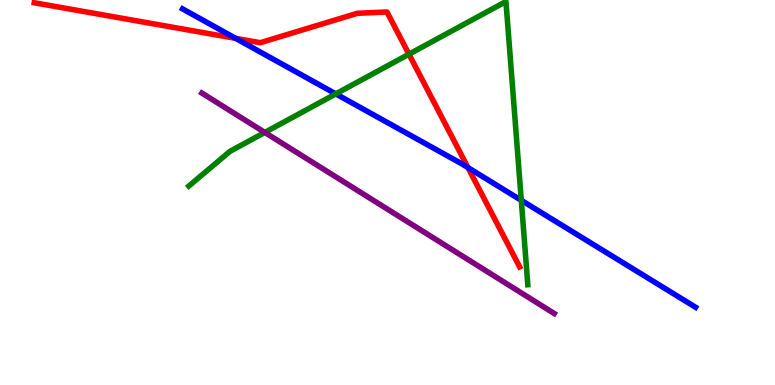[{'lines': ['blue', 'red'], 'intersections': [{'x': 3.04, 'y': 9.0}, {'x': 6.04, 'y': 5.65}]}, {'lines': ['green', 'red'], 'intersections': [{'x': 5.28, 'y': 8.59}]}, {'lines': ['purple', 'red'], 'intersections': []}, {'lines': ['blue', 'green'], 'intersections': [{'x': 4.33, 'y': 7.56}, {'x': 6.73, 'y': 4.8}]}, {'lines': ['blue', 'purple'], 'intersections': []}, {'lines': ['green', 'purple'], 'intersections': [{'x': 3.42, 'y': 6.56}]}]